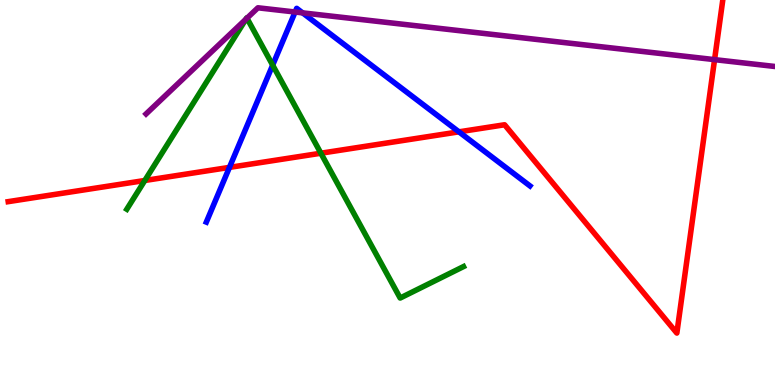[{'lines': ['blue', 'red'], 'intersections': [{'x': 2.96, 'y': 5.65}, {'x': 5.92, 'y': 6.58}]}, {'lines': ['green', 'red'], 'intersections': [{'x': 1.87, 'y': 5.31}, {'x': 4.14, 'y': 6.02}]}, {'lines': ['purple', 'red'], 'intersections': [{'x': 9.22, 'y': 8.45}]}, {'lines': ['blue', 'green'], 'intersections': [{'x': 3.52, 'y': 8.31}]}, {'lines': ['blue', 'purple'], 'intersections': [{'x': 3.81, 'y': 9.69}, {'x': 3.9, 'y': 9.67}]}, {'lines': ['green', 'purple'], 'intersections': [{'x': 3.17, 'y': 9.5}, {'x': 3.19, 'y': 9.53}]}]